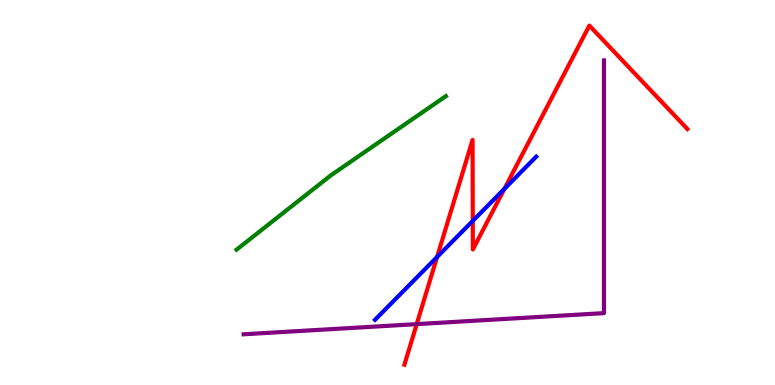[{'lines': ['blue', 'red'], 'intersections': [{'x': 5.64, 'y': 3.32}, {'x': 6.1, 'y': 4.26}, {'x': 6.51, 'y': 5.09}]}, {'lines': ['green', 'red'], 'intersections': []}, {'lines': ['purple', 'red'], 'intersections': [{'x': 5.38, 'y': 1.58}]}, {'lines': ['blue', 'green'], 'intersections': []}, {'lines': ['blue', 'purple'], 'intersections': []}, {'lines': ['green', 'purple'], 'intersections': []}]